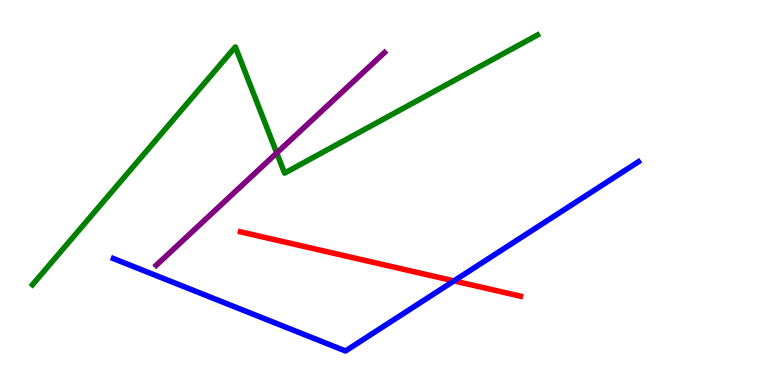[{'lines': ['blue', 'red'], 'intersections': [{'x': 5.86, 'y': 2.7}]}, {'lines': ['green', 'red'], 'intersections': []}, {'lines': ['purple', 'red'], 'intersections': []}, {'lines': ['blue', 'green'], 'intersections': []}, {'lines': ['blue', 'purple'], 'intersections': []}, {'lines': ['green', 'purple'], 'intersections': [{'x': 3.57, 'y': 6.03}]}]